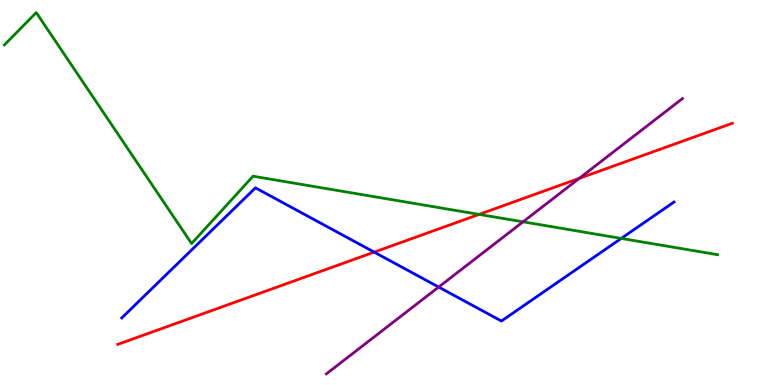[{'lines': ['blue', 'red'], 'intersections': [{'x': 4.83, 'y': 3.45}]}, {'lines': ['green', 'red'], 'intersections': [{'x': 6.18, 'y': 4.43}]}, {'lines': ['purple', 'red'], 'intersections': [{'x': 7.47, 'y': 5.37}]}, {'lines': ['blue', 'green'], 'intersections': [{'x': 8.02, 'y': 3.81}]}, {'lines': ['blue', 'purple'], 'intersections': [{'x': 5.66, 'y': 2.54}]}, {'lines': ['green', 'purple'], 'intersections': [{'x': 6.75, 'y': 4.24}]}]